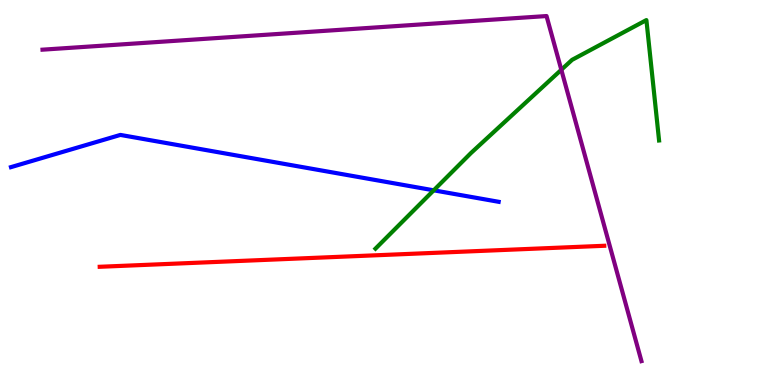[{'lines': ['blue', 'red'], 'intersections': []}, {'lines': ['green', 'red'], 'intersections': []}, {'lines': ['purple', 'red'], 'intersections': []}, {'lines': ['blue', 'green'], 'intersections': [{'x': 5.6, 'y': 5.06}]}, {'lines': ['blue', 'purple'], 'intersections': []}, {'lines': ['green', 'purple'], 'intersections': [{'x': 7.24, 'y': 8.19}]}]